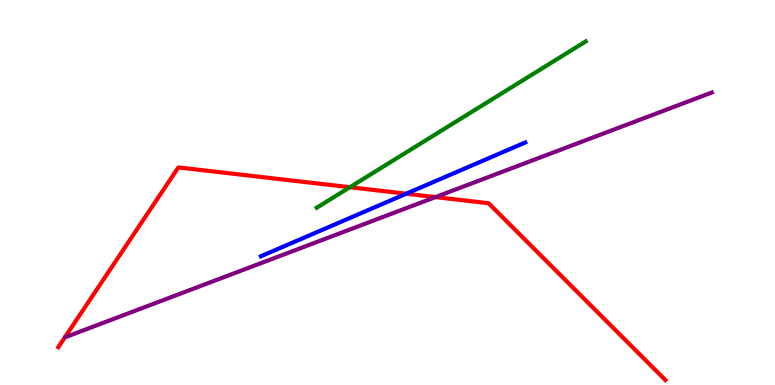[{'lines': ['blue', 'red'], 'intersections': [{'x': 5.24, 'y': 4.97}]}, {'lines': ['green', 'red'], 'intersections': [{'x': 4.51, 'y': 5.14}]}, {'lines': ['purple', 'red'], 'intersections': [{'x': 5.62, 'y': 4.88}]}, {'lines': ['blue', 'green'], 'intersections': []}, {'lines': ['blue', 'purple'], 'intersections': []}, {'lines': ['green', 'purple'], 'intersections': []}]